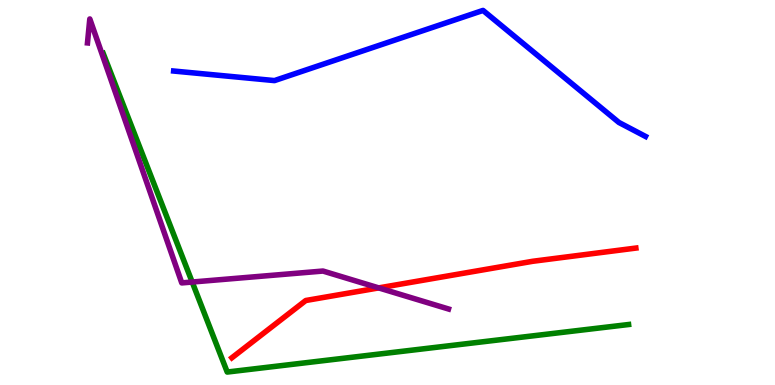[{'lines': ['blue', 'red'], 'intersections': []}, {'lines': ['green', 'red'], 'intersections': []}, {'lines': ['purple', 'red'], 'intersections': [{'x': 4.89, 'y': 2.52}]}, {'lines': ['blue', 'green'], 'intersections': []}, {'lines': ['blue', 'purple'], 'intersections': []}, {'lines': ['green', 'purple'], 'intersections': [{'x': 2.48, 'y': 2.67}]}]